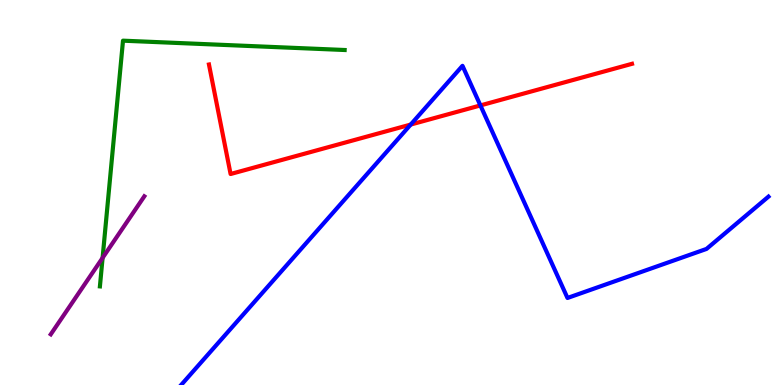[{'lines': ['blue', 'red'], 'intersections': [{'x': 5.3, 'y': 6.76}, {'x': 6.2, 'y': 7.26}]}, {'lines': ['green', 'red'], 'intersections': []}, {'lines': ['purple', 'red'], 'intersections': []}, {'lines': ['blue', 'green'], 'intersections': []}, {'lines': ['blue', 'purple'], 'intersections': []}, {'lines': ['green', 'purple'], 'intersections': [{'x': 1.32, 'y': 3.3}]}]